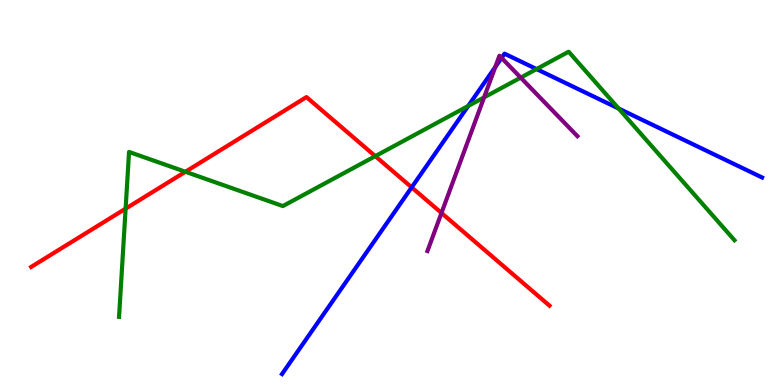[{'lines': ['blue', 'red'], 'intersections': [{'x': 5.31, 'y': 5.13}]}, {'lines': ['green', 'red'], 'intersections': [{'x': 1.62, 'y': 4.58}, {'x': 2.39, 'y': 5.54}, {'x': 4.84, 'y': 5.94}]}, {'lines': ['purple', 'red'], 'intersections': [{'x': 5.7, 'y': 4.47}]}, {'lines': ['blue', 'green'], 'intersections': [{'x': 6.04, 'y': 7.25}, {'x': 6.92, 'y': 8.21}, {'x': 7.98, 'y': 7.18}]}, {'lines': ['blue', 'purple'], 'intersections': [{'x': 6.39, 'y': 8.26}, {'x': 6.47, 'y': 8.5}]}, {'lines': ['green', 'purple'], 'intersections': [{'x': 6.25, 'y': 7.47}, {'x': 6.72, 'y': 7.98}]}]